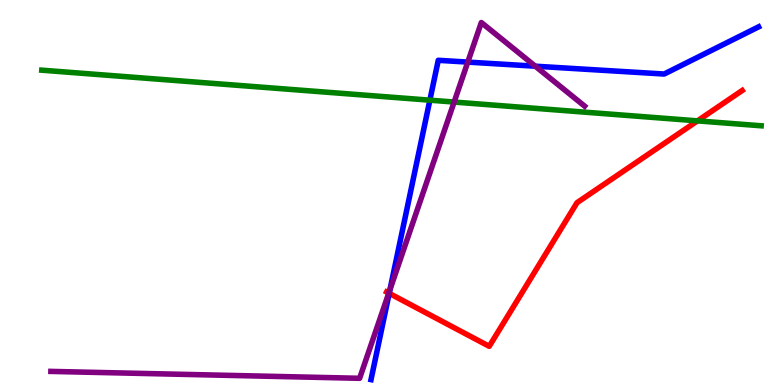[{'lines': ['blue', 'red'], 'intersections': [{'x': 5.02, 'y': 2.38}]}, {'lines': ['green', 'red'], 'intersections': [{'x': 9.0, 'y': 6.86}]}, {'lines': ['purple', 'red'], 'intersections': [{'x': 5.02, 'y': 2.39}]}, {'lines': ['blue', 'green'], 'intersections': [{'x': 5.55, 'y': 7.4}]}, {'lines': ['blue', 'purple'], 'intersections': [{'x': 5.03, 'y': 2.48}, {'x': 6.04, 'y': 8.39}, {'x': 6.91, 'y': 8.28}]}, {'lines': ['green', 'purple'], 'intersections': [{'x': 5.86, 'y': 7.35}]}]